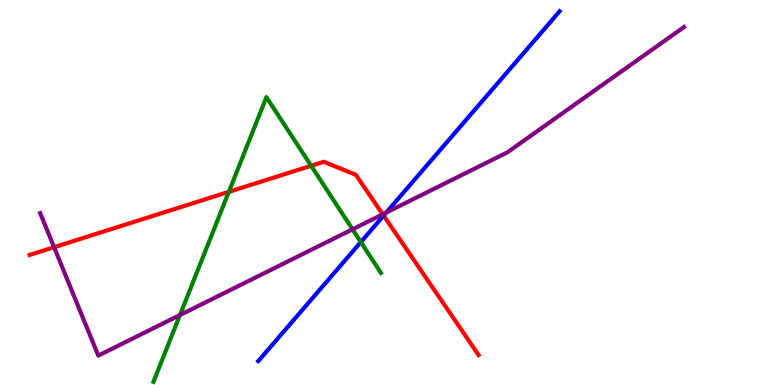[{'lines': ['blue', 'red'], 'intersections': [{'x': 4.95, 'y': 4.4}]}, {'lines': ['green', 'red'], 'intersections': [{'x': 2.95, 'y': 5.02}, {'x': 4.01, 'y': 5.69}]}, {'lines': ['purple', 'red'], 'intersections': [{'x': 0.698, 'y': 3.58}, {'x': 4.94, 'y': 4.43}]}, {'lines': ['blue', 'green'], 'intersections': [{'x': 4.66, 'y': 3.71}]}, {'lines': ['blue', 'purple'], 'intersections': [{'x': 4.98, 'y': 4.48}]}, {'lines': ['green', 'purple'], 'intersections': [{'x': 2.32, 'y': 1.82}, {'x': 4.55, 'y': 4.04}]}]